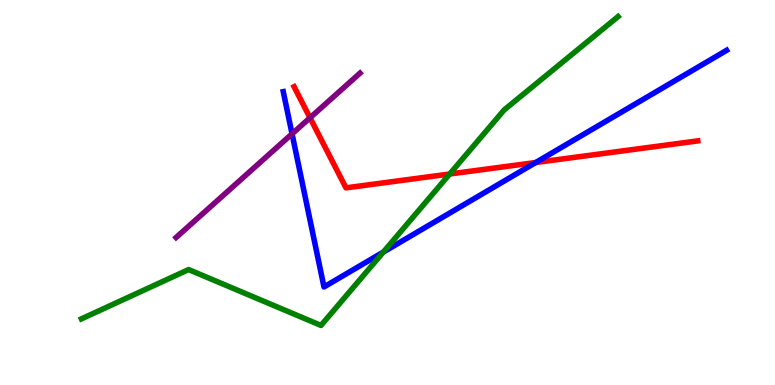[{'lines': ['blue', 'red'], 'intersections': [{'x': 6.91, 'y': 5.78}]}, {'lines': ['green', 'red'], 'intersections': [{'x': 5.8, 'y': 5.48}]}, {'lines': ['purple', 'red'], 'intersections': [{'x': 4.0, 'y': 6.94}]}, {'lines': ['blue', 'green'], 'intersections': [{'x': 4.95, 'y': 3.45}]}, {'lines': ['blue', 'purple'], 'intersections': [{'x': 3.77, 'y': 6.52}]}, {'lines': ['green', 'purple'], 'intersections': []}]